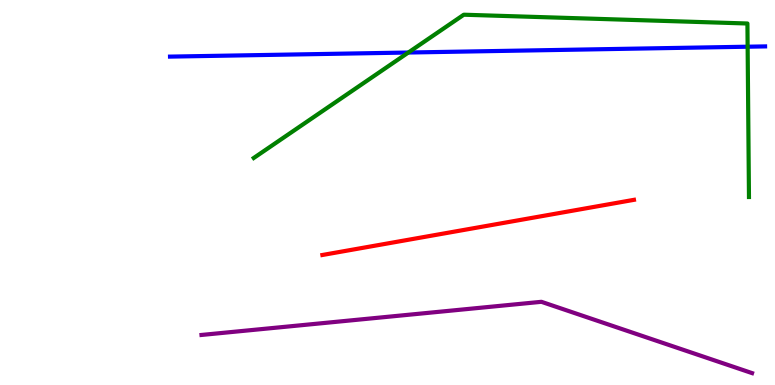[{'lines': ['blue', 'red'], 'intersections': []}, {'lines': ['green', 'red'], 'intersections': []}, {'lines': ['purple', 'red'], 'intersections': []}, {'lines': ['blue', 'green'], 'intersections': [{'x': 5.27, 'y': 8.64}, {'x': 9.65, 'y': 8.79}]}, {'lines': ['blue', 'purple'], 'intersections': []}, {'lines': ['green', 'purple'], 'intersections': []}]